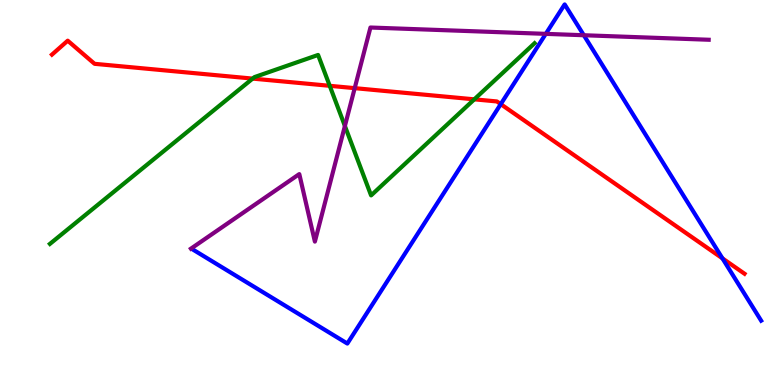[{'lines': ['blue', 'red'], 'intersections': [{'x': 6.46, 'y': 7.29}, {'x': 9.32, 'y': 3.29}]}, {'lines': ['green', 'red'], 'intersections': [{'x': 3.26, 'y': 7.96}, {'x': 4.25, 'y': 7.77}, {'x': 6.12, 'y': 7.42}]}, {'lines': ['purple', 'red'], 'intersections': [{'x': 4.58, 'y': 7.71}]}, {'lines': ['blue', 'green'], 'intersections': []}, {'lines': ['blue', 'purple'], 'intersections': [{'x': 7.04, 'y': 9.12}, {'x': 7.53, 'y': 9.08}]}, {'lines': ['green', 'purple'], 'intersections': [{'x': 4.45, 'y': 6.73}]}]